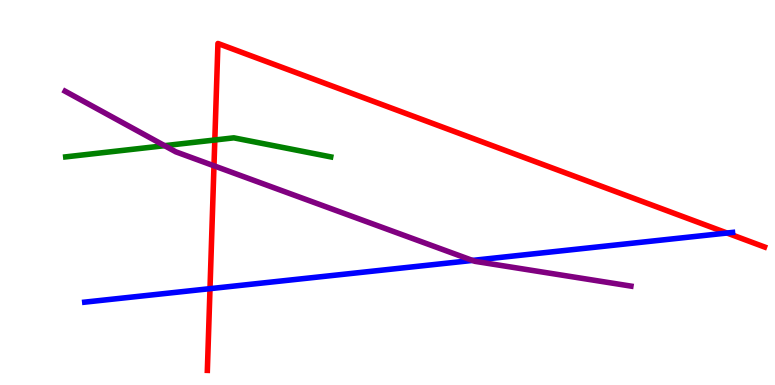[{'lines': ['blue', 'red'], 'intersections': [{'x': 2.71, 'y': 2.5}, {'x': 9.38, 'y': 3.95}]}, {'lines': ['green', 'red'], 'intersections': [{'x': 2.77, 'y': 6.36}]}, {'lines': ['purple', 'red'], 'intersections': [{'x': 2.76, 'y': 5.69}]}, {'lines': ['blue', 'green'], 'intersections': []}, {'lines': ['blue', 'purple'], 'intersections': [{'x': 6.1, 'y': 3.24}]}, {'lines': ['green', 'purple'], 'intersections': [{'x': 2.12, 'y': 6.22}]}]